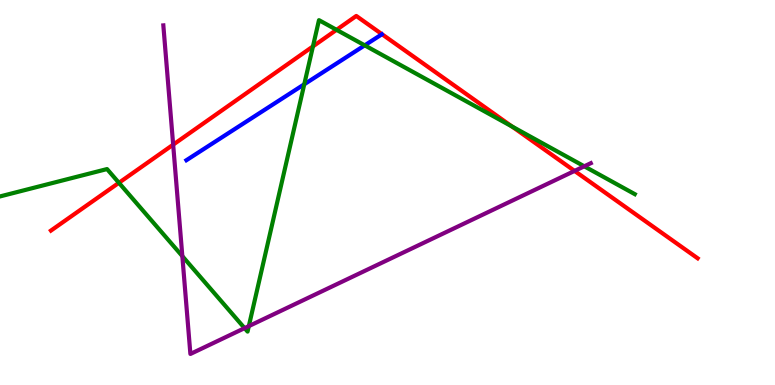[{'lines': ['blue', 'red'], 'intersections': []}, {'lines': ['green', 'red'], 'intersections': [{'x': 1.53, 'y': 5.25}, {'x': 4.04, 'y': 8.79}, {'x': 4.34, 'y': 9.23}, {'x': 6.61, 'y': 6.72}]}, {'lines': ['purple', 'red'], 'intersections': [{'x': 2.23, 'y': 6.24}, {'x': 7.41, 'y': 5.56}]}, {'lines': ['blue', 'green'], 'intersections': [{'x': 3.93, 'y': 7.81}, {'x': 4.71, 'y': 8.82}]}, {'lines': ['blue', 'purple'], 'intersections': []}, {'lines': ['green', 'purple'], 'intersections': [{'x': 2.35, 'y': 3.35}, {'x': 3.16, 'y': 1.48}, {'x': 3.21, 'y': 1.53}, {'x': 7.54, 'y': 5.68}]}]